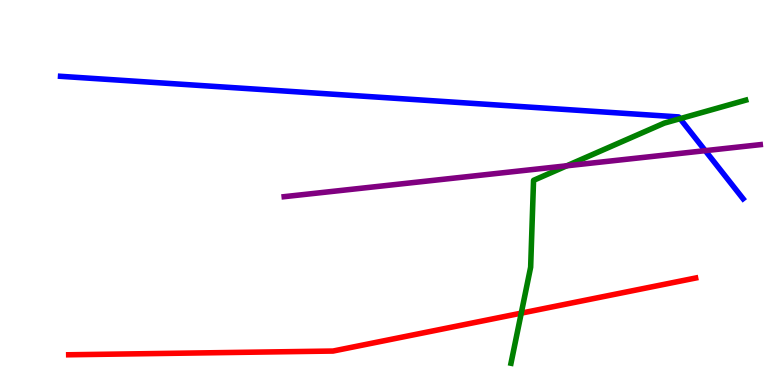[{'lines': ['blue', 'red'], 'intersections': []}, {'lines': ['green', 'red'], 'intersections': [{'x': 6.73, 'y': 1.87}]}, {'lines': ['purple', 'red'], 'intersections': []}, {'lines': ['blue', 'green'], 'intersections': [{'x': 8.78, 'y': 6.92}]}, {'lines': ['blue', 'purple'], 'intersections': [{'x': 9.1, 'y': 6.09}]}, {'lines': ['green', 'purple'], 'intersections': [{'x': 7.31, 'y': 5.69}]}]